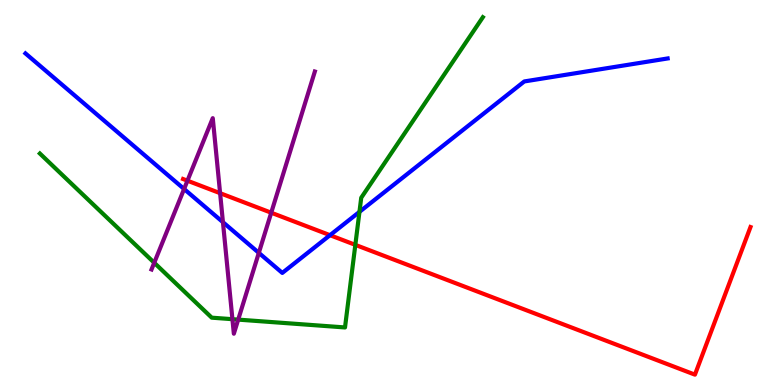[{'lines': ['blue', 'red'], 'intersections': [{'x': 4.26, 'y': 3.89}]}, {'lines': ['green', 'red'], 'intersections': [{'x': 4.58, 'y': 3.64}]}, {'lines': ['purple', 'red'], 'intersections': [{'x': 2.42, 'y': 5.31}, {'x': 2.84, 'y': 4.98}, {'x': 3.5, 'y': 4.47}]}, {'lines': ['blue', 'green'], 'intersections': [{'x': 4.64, 'y': 4.5}]}, {'lines': ['blue', 'purple'], 'intersections': [{'x': 2.38, 'y': 5.09}, {'x': 2.88, 'y': 4.23}, {'x': 3.34, 'y': 3.43}]}, {'lines': ['green', 'purple'], 'intersections': [{'x': 1.99, 'y': 3.18}, {'x': 3.0, 'y': 1.71}, {'x': 3.07, 'y': 1.7}]}]